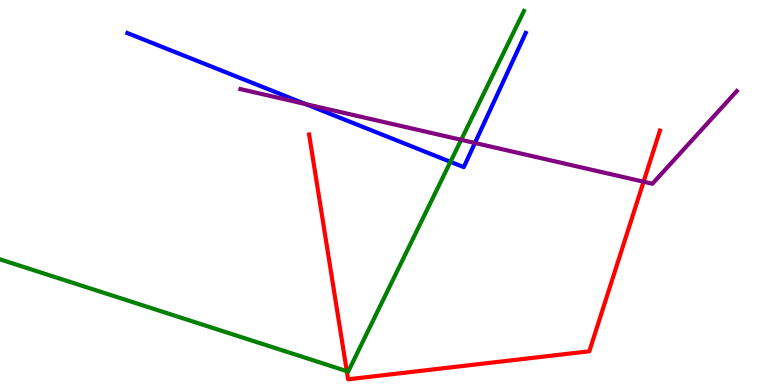[{'lines': ['blue', 'red'], 'intersections': []}, {'lines': ['green', 'red'], 'intersections': [{'x': 4.47, 'y': 0.36}]}, {'lines': ['purple', 'red'], 'intersections': [{'x': 8.3, 'y': 5.28}]}, {'lines': ['blue', 'green'], 'intersections': [{'x': 5.81, 'y': 5.8}]}, {'lines': ['blue', 'purple'], 'intersections': [{'x': 3.94, 'y': 7.3}, {'x': 6.13, 'y': 6.29}]}, {'lines': ['green', 'purple'], 'intersections': [{'x': 5.95, 'y': 6.37}]}]